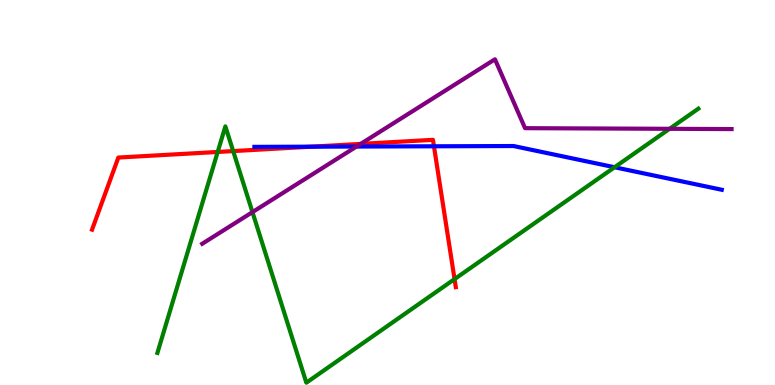[{'lines': ['blue', 'red'], 'intersections': [{'x': 4.02, 'y': 6.19}, {'x': 5.6, 'y': 6.2}]}, {'lines': ['green', 'red'], 'intersections': [{'x': 2.81, 'y': 6.05}, {'x': 3.01, 'y': 6.08}, {'x': 5.87, 'y': 2.75}]}, {'lines': ['purple', 'red'], 'intersections': [{'x': 4.65, 'y': 6.26}]}, {'lines': ['blue', 'green'], 'intersections': [{'x': 7.93, 'y': 5.66}]}, {'lines': ['blue', 'purple'], 'intersections': [{'x': 4.6, 'y': 6.19}]}, {'lines': ['green', 'purple'], 'intersections': [{'x': 3.26, 'y': 4.49}, {'x': 8.64, 'y': 6.65}]}]